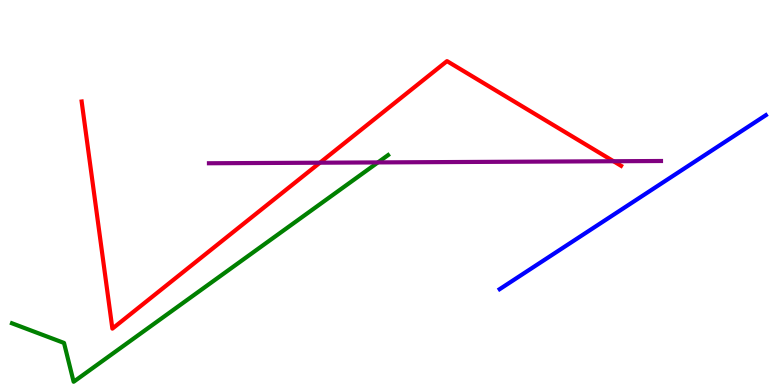[{'lines': ['blue', 'red'], 'intersections': []}, {'lines': ['green', 'red'], 'intersections': []}, {'lines': ['purple', 'red'], 'intersections': [{'x': 4.13, 'y': 5.77}, {'x': 7.92, 'y': 5.81}]}, {'lines': ['blue', 'green'], 'intersections': []}, {'lines': ['blue', 'purple'], 'intersections': []}, {'lines': ['green', 'purple'], 'intersections': [{'x': 4.88, 'y': 5.78}]}]